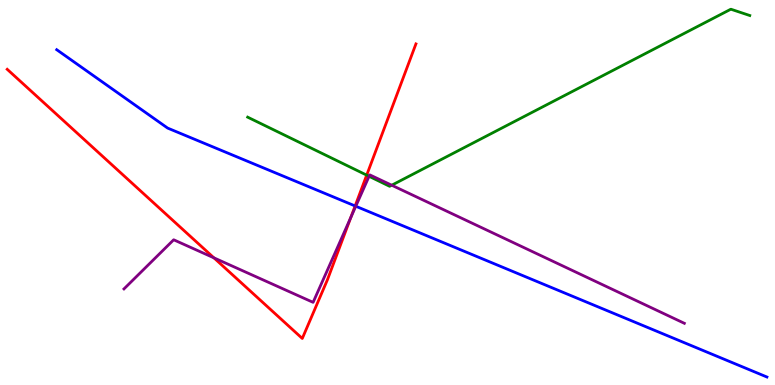[{'lines': ['blue', 'red'], 'intersections': [{'x': 4.58, 'y': 4.65}]}, {'lines': ['green', 'red'], 'intersections': [{'x': 4.73, 'y': 5.45}]}, {'lines': ['purple', 'red'], 'intersections': [{'x': 2.76, 'y': 3.3}, {'x': 4.53, 'y': 4.35}]}, {'lines': ['blue', 'green'], 'intersections': []}, {'lines': ['blue', 'purple'], 'intersections': [{'x': 4.59, 'y': 4.64}]}, {'lines': ['green', 'purple'], 'intersections': [{'x': 4.76, 'y': 5.42}, {'x': 5.05, 'y': 5.19}]}]